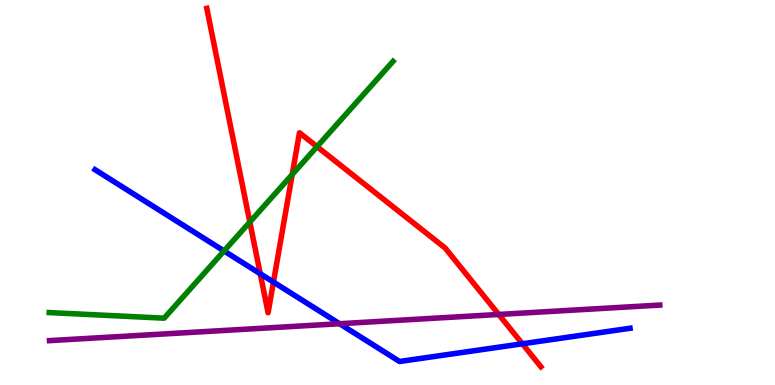[{'lines': ['blue', 'red'], 'intersections': [{'x': 3.36, 'y': 2.89}, {'x': 3.53, 'y': 2.67}, {'x': 6.74, 'y': 1.07}]}, {'lines': ['green', 'red'], 'intersections': [{'x': 3.22, 'y': 4.23}, {'x': 3.77, 'y': 5.47}, {'x': 4.09, 'y': 6.19}]}, {'lines': ['purple', 'red'], 'intersections': [{'x': 6.44, 'y': 1.83}]}, {'lines': ['blue', 'green'], 'intersections': [{'x': 2.89, 'y': 3.48}]}, {'lines': ['blue', 'purple'], 'intersections': [{'x': 4.38, 'y': 1.59}]}, {'lines': ['green', 'purple'], 'intersections': []}]